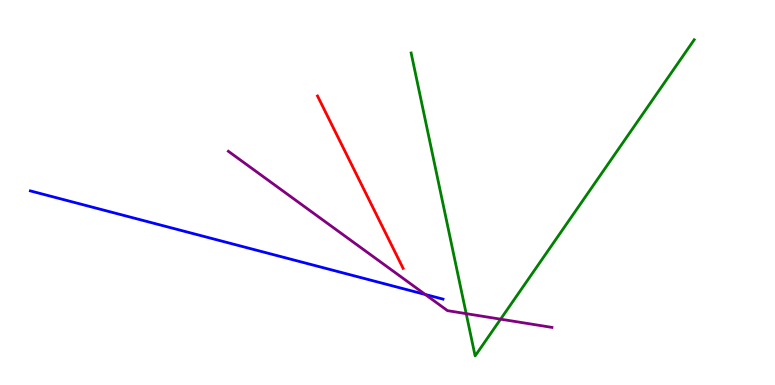[{'lines': ['blue', 'red'], 'intersections': []}, {'lines': ['green', 'red'], 'intersections': []}, {'lines': ['purple', 'red'], 'intersections': []}, {'lines': ['blue', 'green'], 'intersections': []}, {'lines': ['blue', 'purple'], 'intersections': [{'x': 5.49, 'y': 2.35}]}, {'lines': ['green', 'purple'], 'intersections': [{'x': 6.02, 'y': 1.85}, {'x': 6.46, 'y': 1.71}]}]